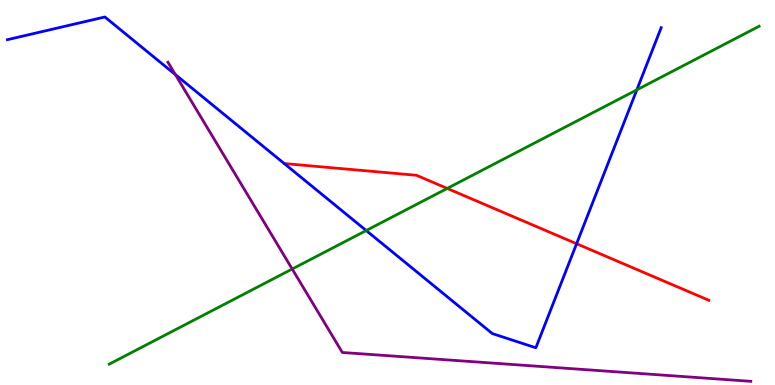[{'lines': ['blue', 'red'], 'intersections': [{'x': 7.44, 'y': 3.67}]}, {'lines': ['green', 'red'], 'intersections': [{'x': 5.77, 'y': 5.11}]}, {'lines': ['purple', 'red'], 'intersections': []}, {'lines': ['blue', 'green'], 'intersections': [{'x': 4.73, 'y': 4.01}, {'x': 8.22, 'y': 7.67}]}, {'lines': ['blue', 'purple'], 'intersections': [{'x': 2.26, 'y': 8.06}]}, {'lines': ['green', 'purple'], 'intersections': [{'x': 3.77, 'y': 3.01}]}]